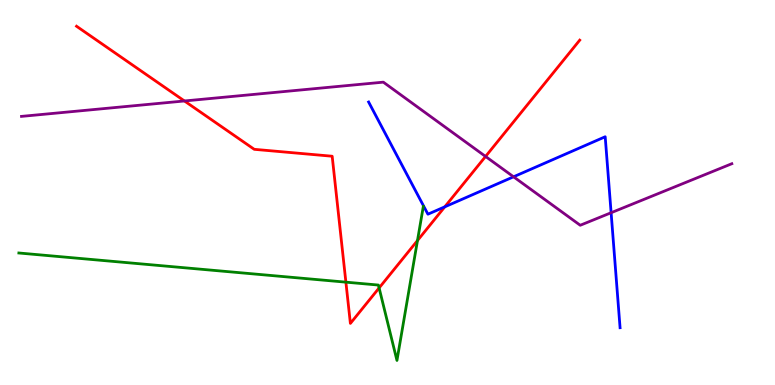[{'lines': ['blue', 'red'], 'intersections': [{'x': 5.74, 'y': 4.63}]}, {'lines': ['green', 'red'], 'intersections': [{'x': 4.46, 'y': 2.67}, {'x': 4.89, 'y': 2.52}, {'x': 5.39, 'y': 3.75}]}, {'lines': ['purple', 'red'], 'intersections': [{'x': 2.38, 'y': 7.38}, {'x': 6.27, 'y': 5.94}]}, {'lines': ['blue', 'green'], 'intersections': []}, {'lines': ['blue', 'purple'], 'intersections': [{'x': 6.63, 'y': 5.41}, {'x': 7.89, 'y': 4.47}]}, {'lines': ['green', 'purple'], 'intersections': []}]